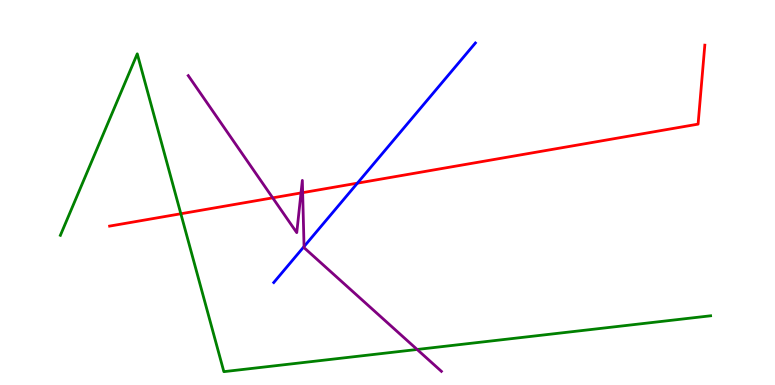[{'lines': ['blue', 'red'], 'intersections': [{'x': 4.61, 'y': 5.24}]}, {'lines': ['green', 'red'], 'intersections': [{'x': 2.33, 'y': 4.45}]}, {'lines': ['purple', 'red'], 'intersections': [{'x': 3.52, 'y': 4.86}, {'x': 3.88, 'y': 4.99}, {'x': 3.91, 'y': 5.0}]}, {'lines': ['blue', 'green'], 'intersections': []}, {'lines': ['blue', 'purple'], 'intersections': [{'x': 3.92, 'y': 3.6}]}, {'lines': ['green', 'purple'], 'intersections': [{'x': 5.38, 'y': 0.923}]}]